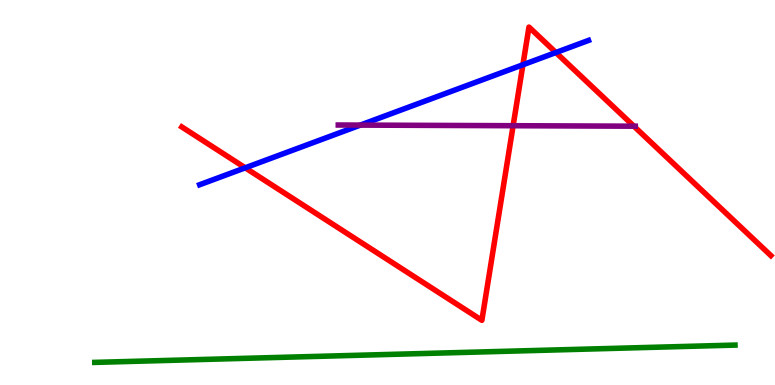[{'lines': ['blue', 'red'], 'intersections': [{'x': 3.16, 'y': 5.64}, {'x': 6.75, 'y': 8.32}, {'x': 7.17, 'y': 8.64}]}, {'lines': ['green', 'red'], 'intersections': []}, {'lines': ['purple', 'red'], 'intersections': [{'x': 6.62, 'y': 6.73}, {'x': 8.18, 'y': 6.72}]}, {'lines': ['blue', 'green'], 'intersections': []}, {'lines': ['blue', 'purple'], 'intersections': [{'x': 4.65, 'y': 6.75}]}, {'lines': ['green', 'purple'], 'intersections': []}]